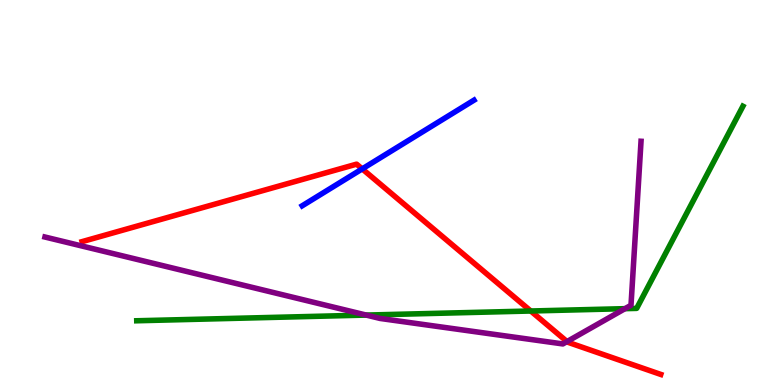[{'lines': ['blue', 'red'], 'intersections': [{'x': 4.67, 'y': 5.61}]}, {'lines': ['green', 'red'], 'intersections': [{'x': 6.85, 'y': 1.92}]}, {'lines': ['purple', 'red'], 'intersections': [{'x': 7.32, 'y': 1.13}]}, {'lines': ['blue', 'green'], 'intersections': []}, {'lines': ['blue', 'purple'], 'intersections': []}, {'lines': ['green', 'purple'], 'intersections': [{'x': 4.73, 'y': 1.82}, {'x': 8.06, 'y': 1.98}]}]